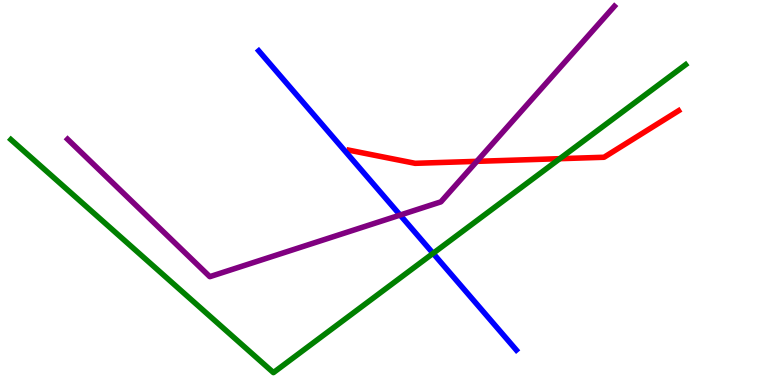[{'lines': ['blue', 'red'], 'intersections': []}, {'lines': ['green', 'red'], 'intersections': [{'x': 7.22, 'y': 5.88}]}, {'lines': ['purple', 'red'], 'intersections': [{'x': 6.15, 'y': 5.81}]}, {'lines': ['blue', 'green'], 'intersections': [{'x': 5.59, 'y': 3.42}]}, {'lines': ['blue', 'purple'], 'intersections': [{'x': 5.16, 'y': 4.41}]}, {'lines': ['green', 'purple'], 'intersections': []}]